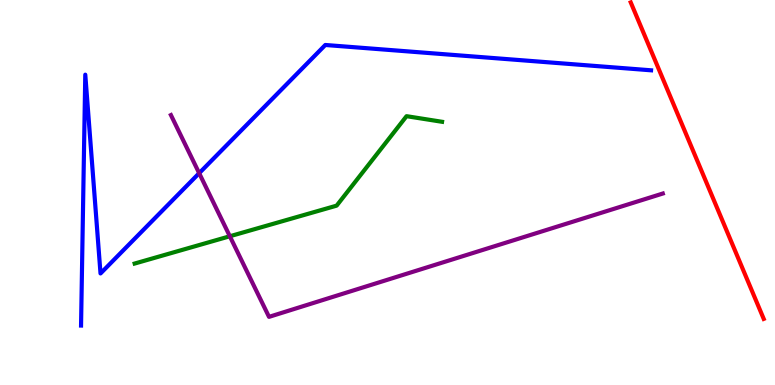[{'lines': ['blue', 'red'], 'intersections': []}, {'lines': ['green', 'red'], 'intersections': []}, {'lines': ['purple', 'red'], 'intersections': []}, {'lines': ['blue', 'green'], 'intersections': []}, {'lines': ['blue', 'purple'], 'intersections': [{'x': 2.57, 'y': 5.5}]}, {'lines': ['green', 'purple'], 'intersections': [{'x': 2.97, 'y': 3.86}]}]